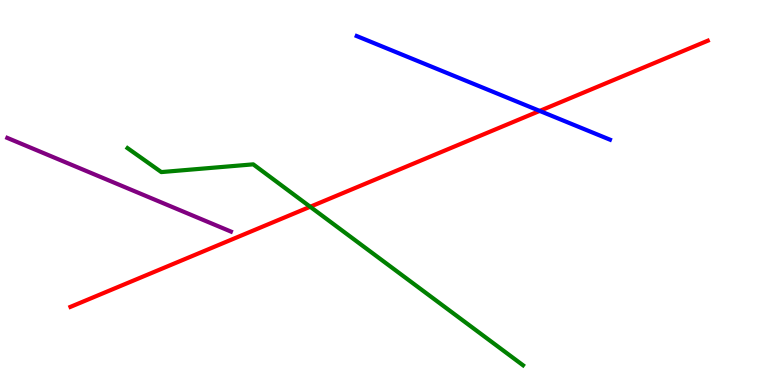[{'lines': ['blue', 'red'], 'intersections': [{'x': 6.96, 'y': 7.12}]}, {'lines': ['green', 'red'], 'intersections': [{'x': 4.0, 'y': 4.63}]}, {'lines': ['purple', 'red'], 'intersections': []}, {'lines': ['blue', 'green'], 'intersections': []}, {'lines': ['blue', 'purple'], 'intersections': []}, {'lines': ['green', 'purple'], 'intersections': []}]